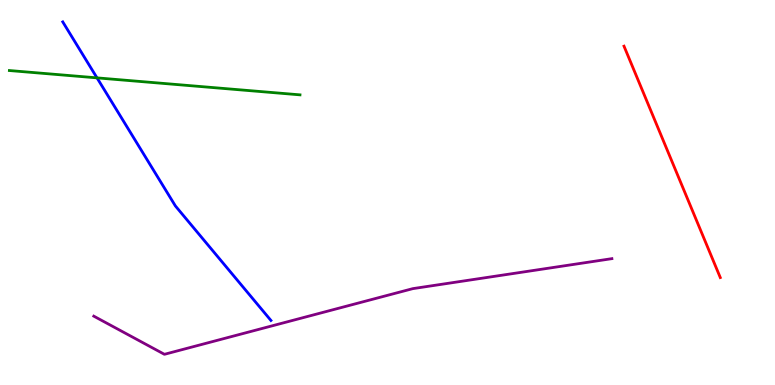[{'lines': ['blue', 'red'], 'intersections': []}, {'lines': ['green', 'red'], 'intersections': []}, {'lines': ['purple', 'red'], 'intersections': []}, {'lines': ['blue', 'green'], 'intersections': [{'x': 1.25, 'y': 7.98}]}, {'lines': ['blue', 'purple'], 'intersections': []}, {'lines': ['green', 'purple'], 'intersections': []}]